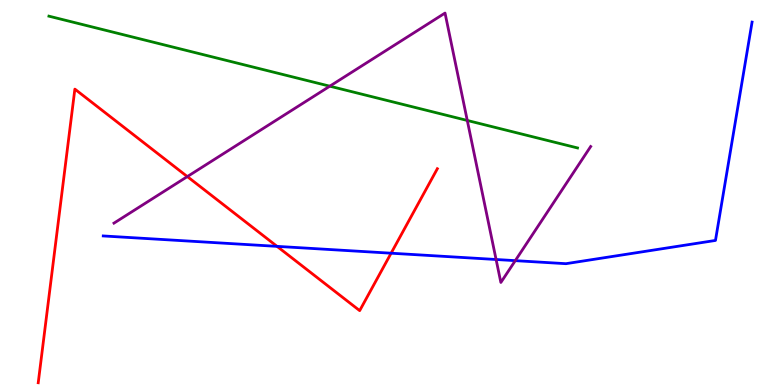[{'lines': ['blue', 'red'], 'intersections': [{'x': 3.57, 'y': 3.6}, {'x': 5.05, 'y': 3.42}]}, {'lines': ['green', 'red'], 'intersections': []}, {'lines': ['purple', 'red'], 'intersections': [{'x': 2.42, 'y': 5.41}]}, {'lines': ['blue', 'green'], 'intersections': []}, {'lines': ['blue', 'purple'], 'intersections': [{'x': 6.4, 'y': 3.26}, {'x': 6.65, 'y': 3.23}]}, {'lines': ['green', 'purple'], 'intersections': [{'x': 4.26, 'y': 7.76}, {'x': 6.03, 'y': 6.87}]}]